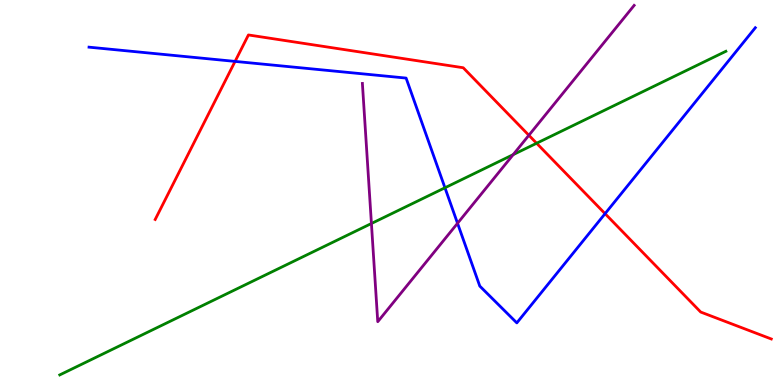[{'lines': ['blue', 'red'], 'intersections': [{'x': 3.03, 'y': 8.41}, {'x': 7.81, 'y': 4.45}]}, {'lines': ['green', 'red'], 'intersections': [{'x': 6.92, 'y': 6.28}]}, {'lines': ['purple', 'red'], 'intersections': [{'x': 6.82, 'y': 6.49}]}, {'lines': ['blue', 'green'], 'intersections': [{'x': 5.74, 'y': 5.12}]}, {'lines': ['blue', 'purple'], 'intersections': [{'x': 5.9, 'y': 4.2}]}, {'lines': ['green', 'purple'], 'intersections': [{'x': 4.79, 'y': 4.19}, {'x': 6.62, 'y': 5.98}]}]